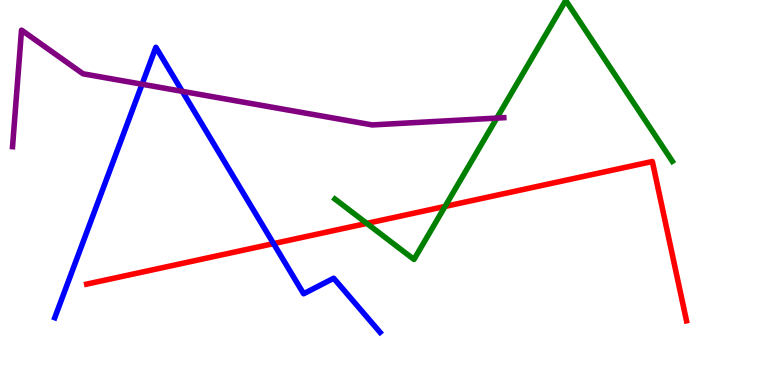[{'lines': ['blue', 'red'], 'intersections': [{'x': 3.53, 'y': 3.67}]}, {'lines': ['green', 'red'], 'intersections': [{'x': 4.73, 'y': 4.2}, {'x': 5.74, 'y': 4.64}]}, {'lines': ['purple', 'red'], 'intersections': []}, {'lines': ['blue', 'green'], 'intersections': []}, {'lines': ['blue', 'purple'], 'intersections': [{'x': 1.83, 'y': 7.81}, {'x': 2.35, 'y': 7.63}]}, {'lines': ['green', 'purple'], 'intersections': [{'x': 6.41, 'y': 6.93}]}]